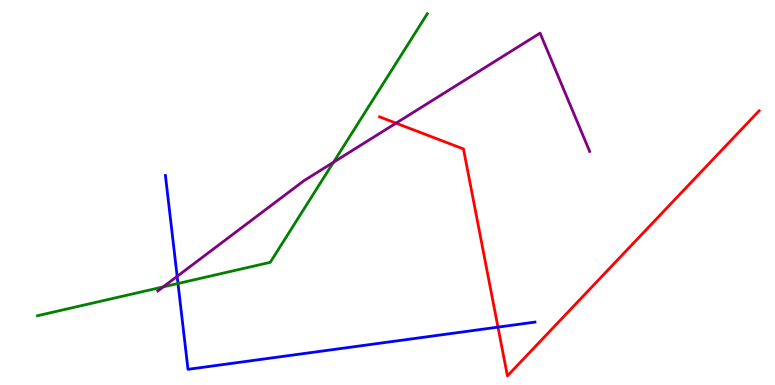[{'lines': ['blue', 'red'], 'intersections': [{'x': 6.43, 'y': 1.5}]}, {'lines': ['green', 'red'], 'intersections': []}, {'lines': ['purple', 'red'], 'intersections': [{'x': 5.11, 'y': 6.8}]}, {'lines': ['blue', 'green'], 'intersections': [{'x': 2.3, 'y': 2.64}]}, {'lines': ['blue', 'purple'], 'intersections': [{'x': 2.29, 'y': 2.82}]}, {'lines': ['green', 'purple'], 'intersections': [{'x': 2.11, 'y': 2.55}, {'x': 4.3, 'y': 5.79}]}]